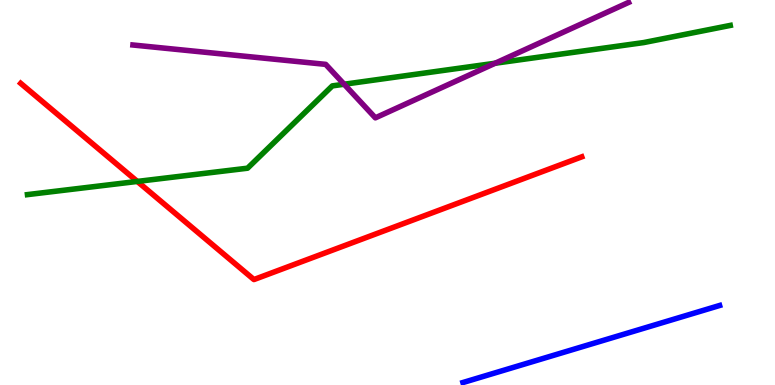[{'lines': ['blue', 'red'], 'intersections': []}, {'lines': ['green', 'red'], 'intersections': [{'x': 1.77, 'y': 5.29}]}, {'lines': ['purple', 'red'], 'intersections': []}, {'lines': ['blue', 'green'], 'intersections': []}, {'lines': ['blue', 'purple'], 'intersections': []}, {'lines': ['green', 'purple'], 'intersections': [{'x': 4.44, 'y': 7.81}, {'x': 6.39, 'y': 8.36}]}]